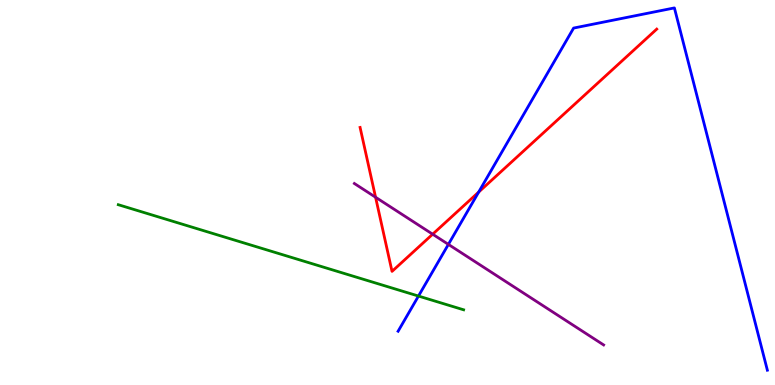[{'lines': ['blue', 'red'], 'intersections': [{'x': 6.18, 'y': 5.01}]}, {'lines': ['green', 'red'], 'intersections': []}, {'lines': ['purple', 'red'], 'intersections': [{'x': 4.85, 'y': 4.88}, {'x': 5.58, 'y': 3.92}]}, {'lines': ['blue', 'green'], 'intersections': [{'x': 5.4, 'y': 2.31}]}, {'lines': ['blue', 'purple'], 'intersections': [{'x': 5.79, 'y': 3.65}]}, {'lines': ['green', 'purple'], 'intersections': []}]